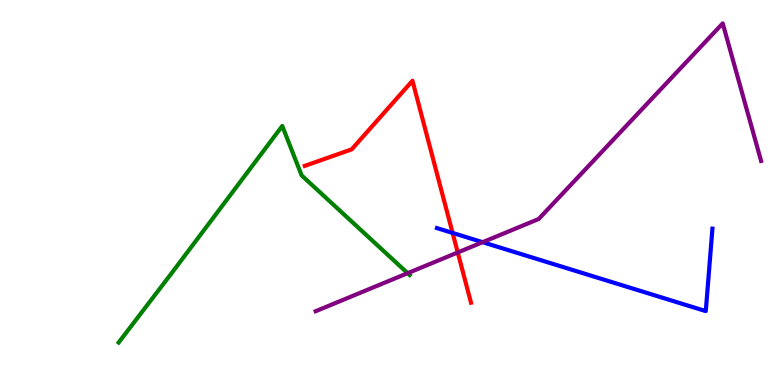[{'lines': ['blue', 'red'], 'intersections': [{'x': 5.84, 'y': 3.95}]}, {'lines': ['green', 'red'], 'intersections': []}, {'lines': ['purple', 'red'], 'intersections': [{'x': 5.91, 'y': 3.44}]}, {'lines': ['blue', 'green'], 'intersections': []}, {'lines': ['blue', 'purple'], 'intersections': [{'x': 6.23, 'y': 3.71}]}, {'lines': ['green', 'purple'], 'intersections': [{'x': 5.26, 'y': 2.9}]}]